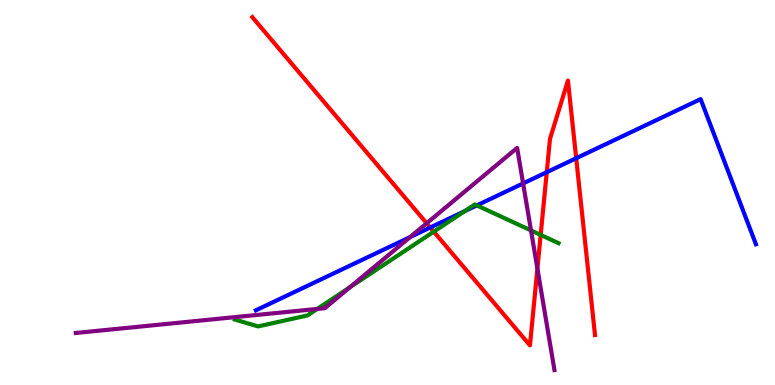[{'lines': ['blue', 'red'], 'intersections': [{'x': 5.55, 'y': 4.09}, {'x': 7.05, 'y': 5.53}, {'x': 7.43, 'y': 5.89}]}, {'lines': ['green', 'red'], 'intersections': [{'x': 5.6, 'y': 3.98}, {'x': 6.98, 'y': 3.9}]}, {'lines': ['purple', 'red'], 'intersections': [{'x': 5.51, 'y': 4.2}, {'x': 6.93, 'y': 3.02}]}, {'lines': ['blue', 'green'], 'intersections': [{'x': 6.0, 'y': 4.52}, {'x': 6.15, 'y': 4.67}]}, {'lines': ['blue', 'purple'], 'intersections': [{'x': 5.29, 'y': 3.84}, {'x': 6.75, 'y': 5.24}]}, {'lines': ['green', 'purple'], 'intersections': [{'x': 4.09, 'y': 1.98}, {'x': 4.51, 'y': 2.54}, {'x': 6.85, 'y': 4.01}]}]